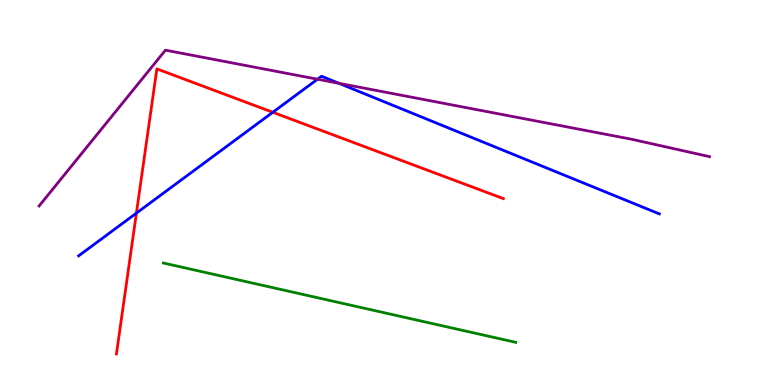[{'lines': ['blue', 'red'], 'intersections': [{'x': 1.76, 'y': 4.46}, {'x': 3.52, 'y': 7.08}]}, {'lines': ['green', 'red'], 'intersections': []}, {'lines': ['purple', 'red'], 'intersections': []}, {'lines': ['blue', 'green'], 'intersections': []}, {'lines': ['blue', 'purple'], 'intersections': [{'x': 4.1, 'y': 7.94}, {'x': 4.37, 'y': 7.84}]}, {'lines': ['green', 'purple'], 'intersections': []}]